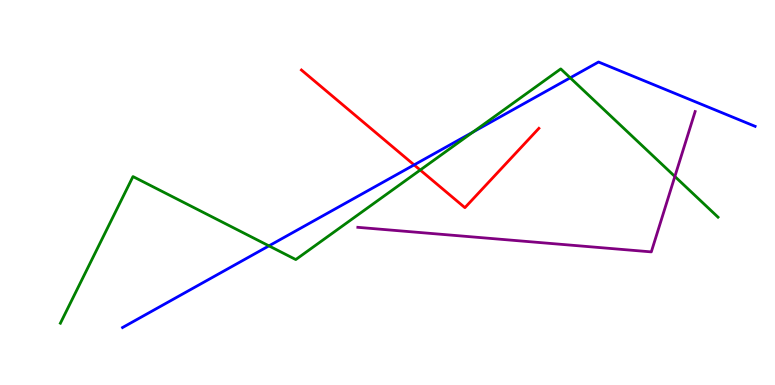[{'lines': ['blue', 'red'], 'intersections': [{'x': 5.34, 'y': 5.72}]}, {'lines': ['green', 'red'], 'intersections': [{'x': 5.42, 'y': 5.58}]}, {'lines': ['purple', 'red'], 'intersections': []}, {'lines': ['blue', 'green'], 'intersections': [{'x': 3.47, 'y': 3.61}, {'x': 6.1, 'y': 6.57}, {'x': 7.36, 'y': 7.98}]}, {'lines': ['blue', 'purple'], 'intersections': []}, {'lines': ['green', 'purple'], 'intersections': [{'x': 8.71, 'y': 5.42}]}]